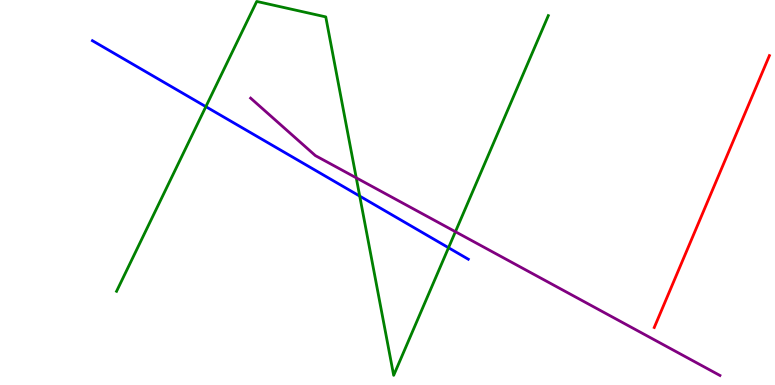[{'lines': ['blue', 'red'], 'intersections': []}, {'lines': ['green', 'red'], 'intersections': []}, {'lines': ['purple', 'red'], 'intersections': []}, {'lines': ['blue', 'green'], 'intersections': [{'x': 2.66, 'y': 7.23}, {'x': 4.64, 'y': 4.91}, {'x': 5.79, 'y': 3.57}]}, {'lines': ['blue', 'purple'], 'intersections': []}, {'lines': ['green', 'purple'], 'intersections': [{'x': 4.6, 'y': 5.38}, {'x': 5.88, 'y': 3.98}]}]